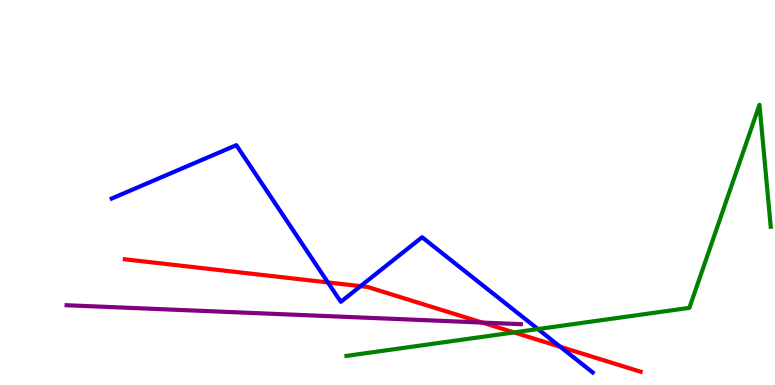[{'lines': ['blue', 'red'], 'intersections': [{'x': 4.23, 'y': 2.66}, {'x': 4.65, 'y': 2.57}, {'x': 7.23, 'y': 0.992}]}, {'lines': ['green', 'red'], 'intersections': [{'x': 6.63, 'y': 1.37}]}, {'lines': ['purple', 'red'], 'intersections': [{'x': 6.22, 'y': 1.62}]}, {'lines': ['blue', 'green'], 'intersections': [{'x': 6.94, 'y': 1.45}]}, {'lines': ['blue', 'purple'], 'intersections': []}, {'lines': ['green', 'purple'], 'intersections': []}]